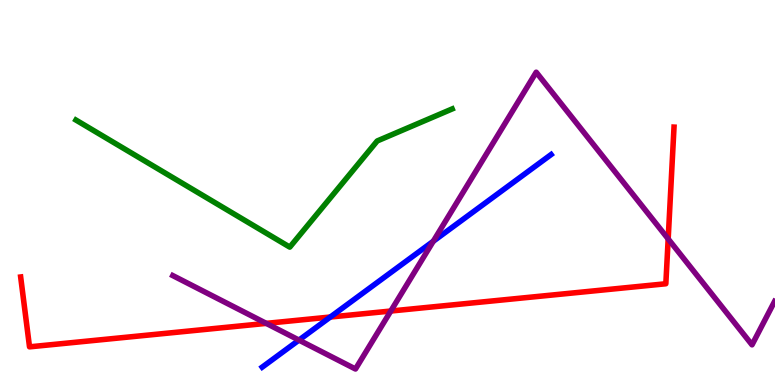[{'lines': ['blue', 'red'], 'intersections': [{'x': 4.26, 'y': 1.77}]}, {'lines': ['green', 'red'], 'intersections': []}, {'lines': ['purple', 'red'], 'intersections': [{'x': 3.44, 'y': 1.6}, {'x': 5.04, 'y': 1.92}, {'x': 8.62, 'y': 3.79}]}, {'lines': ['blue', 'green'], 'intersections': []}, {'lines': ['blue', 'purple'], 'intersections': [{'x': 3.86, 'y': 1.17}, {'x': 5.59, 'y': 3.73}]}, {'lines': ['green', 'purple'], 'intersections': []}]